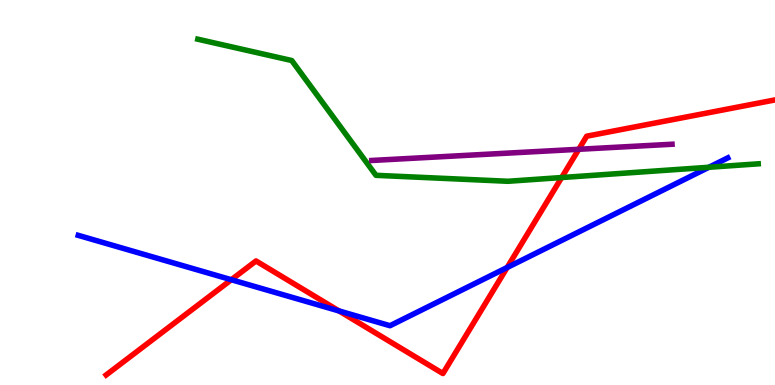[{'lines': ['blue', 'red'], 'intersections': [{'x': 2.99, 'y': 2.73}, {'x': 4.37, 'y': 1.92}, {'x': 6.54, 'y': 3.05}]}, {'lines': ['green', 'red'], 'intersections': [{'x': 7.25, 'y': 5.39}]}, {'lines': ['purple', 'red'], 'intersections': [{'x': 7.47, 'y': 6.12}]}, {'lines': ['blue', 'green'], 'intersections': [{'x': 9.15, 'y': 5.66}]}, {'lines': ['blue', 'purple'], 'intersections': []}, {'lines': ['green', 'purple'], 'intersections': []}]